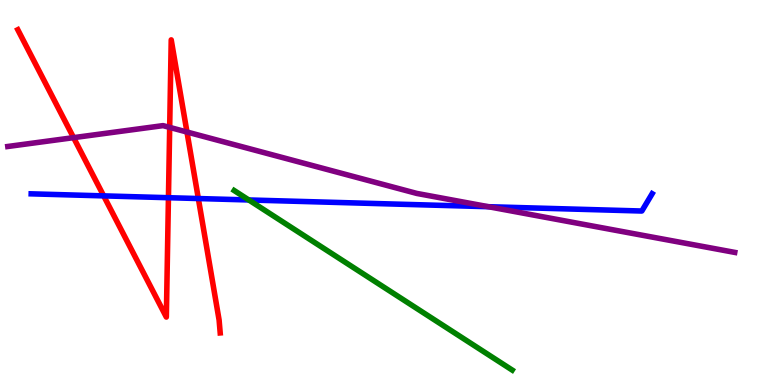[{'lines': ['blue', 'red'], 'intersections': [{'x': 1.34, 'y': 4.91}, {'x': 2.17, 'y': 4.86}, {'x': 2.56, 'y': 4.84}]}, {'lines': ['green', 'red'], 'intersections': []}, {'lines': ['purple', 'red'], 'intersections': [{'x': 0.949, 'y': 6.42}, {'x': 2.19, 'y': 6.69}, {'x': 2.41, 'y': 6.57}]}, {'lines': ['blue', 'green'], 'intersections': [{'x': 3.21, 'y': 4.81}]}, {'lines': ['blue', 'purple'], 'intersections': [{'x': 6.3, 'y': 4.63}]}, {'lines': ['green', 'purple'], 'intersections': []}]